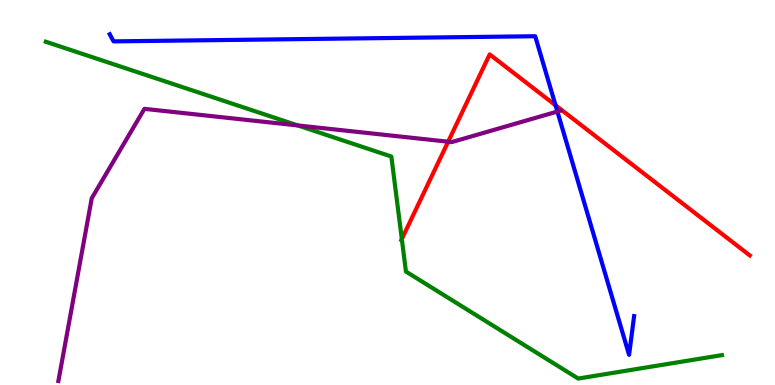[{'lines': ['blue', 'red'], 'intersections': [{'x': 7.17, 'y': 7.26}]}, {'lines': ['green', 'red'], 'intersections': [{'x': 5.18, 'y': 3.79}]}, {'lines': ['purple', 'red'], 'intersections': [{'x': 5.78, 'y': 6.32}]}, {'lines': ['blue', 'green'], 'intersections': []}, {'lines': ['blue', 'purple'], 'intersections': [{'x': 7.19, 'y': 7.1}]}, {'lines': ['green', 'purple'], 'intersections': [{'x': 3.84, 'y': 6.74}]}]